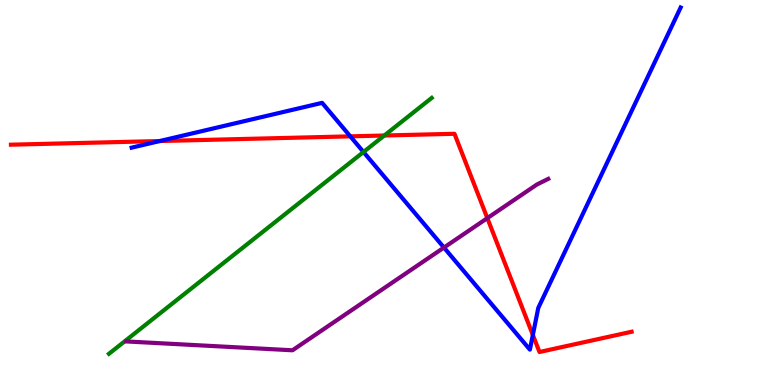[{'lines': ['blue', 'red'], 'intersections': [{'x': 2.06, 'y': 6.34}, {'x': 4.52, 'y': 6.46}, {'x': 6.88, 'y': 1.3}]}, {'lines': ['green', 'red'], 'intersections': [{'x': 4.96, 'y': 6.48}]}, {'lines': ['purple', 'red'], 'intersections': [{'x': 6.29, 'y': 4.33}]}, {'lines': ['blue', 'green'], 'intersections': [{'x': 4.69, 'y': 6.05}]}, {'lines': ['blue', 'purple'], 'intersections': [{'x': 5.73, 'y': 3.57}]}, {'lines': ['green', 'purple'], 'intersections': []}]